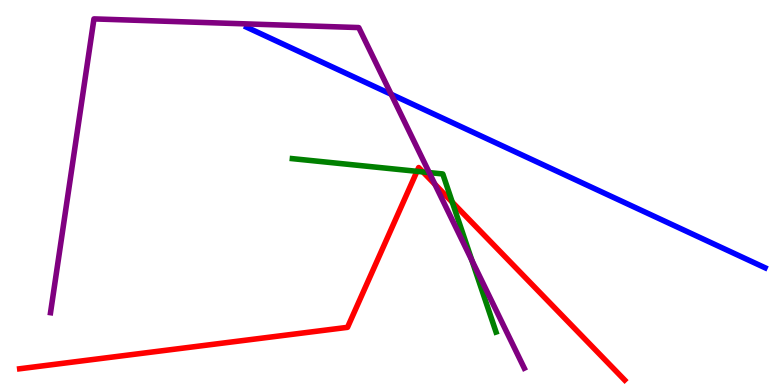[{'lines': ['blue', 'red'], 'intersections': []}, {'lines': ['green', 'red'], 'intersections': [{'x': 5.38, 'y': 5.55}, {'x': 5.46, 'y': 5.53}, {'x': 5.84, 'y': 4.75}]}, {'lines': ['purple', 'red'], 'intersections': [{'x': 5.61, 'y': 5.21}]}, {'lines': ['blue', 'green'], 'intersections': []}, {'lines': ['blue', 'purple'], 'intersections': [{'x': 5.05, 'y': 7.55}]}, {'lines': ['green', 'purple'], 'intersections': [{'x': 5.54, 'y': 5.52}, {'x': 6.09, 'y': 3.24}]}]